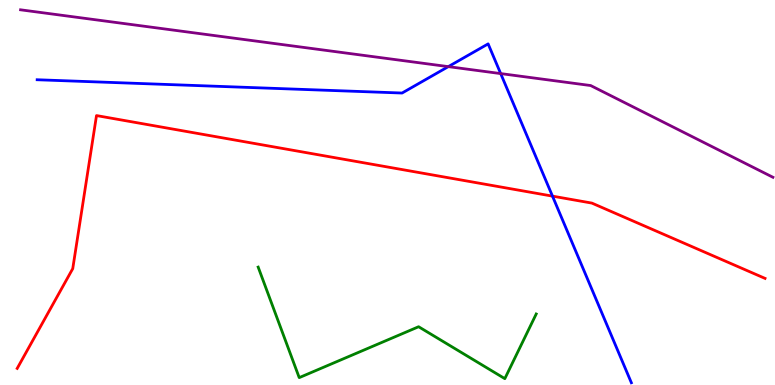[{'lines': ['blue', 'red'], 'intersections': [{'x': 7.13, 'y': 4.91}]}, {'lines': ['green', 'red'], 'intersections': []}, {'lines': ['purple', 'red'], 'intersections': []}, {'lines': ['blue', 'green'], 'intersections': []}, {'lines': ['blue', 'purple'], 'intersections': [{'x': 5.78, 'y': 8.27}, {'x': 6.46, 'y': 8.09}]}, {'lines': ['green', 'purple'], 'intersections': []}]